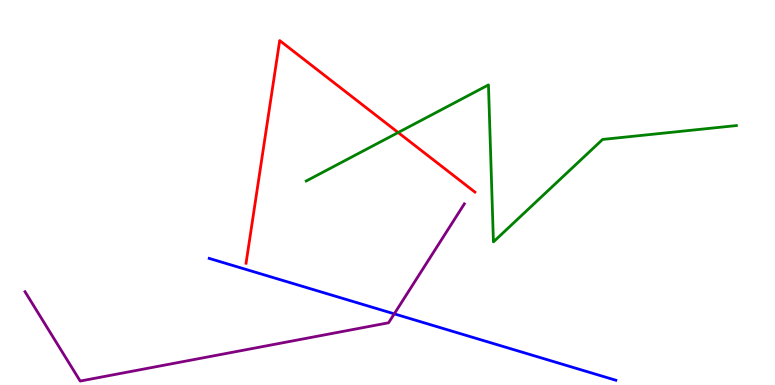[{'lines': ['blue', 'red'], 'intersections': []}, {'lines': ['green', 'red'], 'intersections': [{'x': 5.14, 'y': 6.56}]}, {'lines': ['purple', 'red'], 'intersections': []}, {'lines': ['blue', 'green'], 'intersections': []}, {'lines': ['blue', 'purple'], 'intersections': [{'x': 5.09, 'y': 1.85}]}, {'lines': ['green', 'purple'], 'intersections': []}]